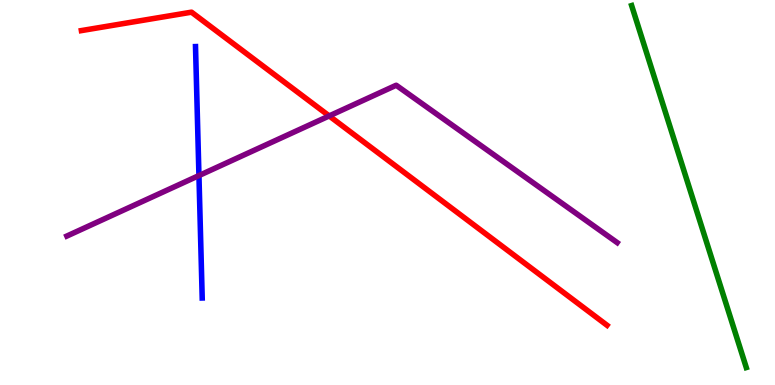[{'lines': ['blue', 'red'], 'intersections': []}, {'lines': ['green', 'red'], 'intersections': []}, {'lines': ['purple', 'red'], 'intersections': [{'x': 4.25, 'y': 6.99}]}, {'lines': ['blue', 'green'], 'intersections': []}, {'lines': ['blue', 'purple'], 'intersections': [{'x': 2.57, 'y': 5.44}]}, {'lines': ['green', 'purple'], 'intersections': []}]